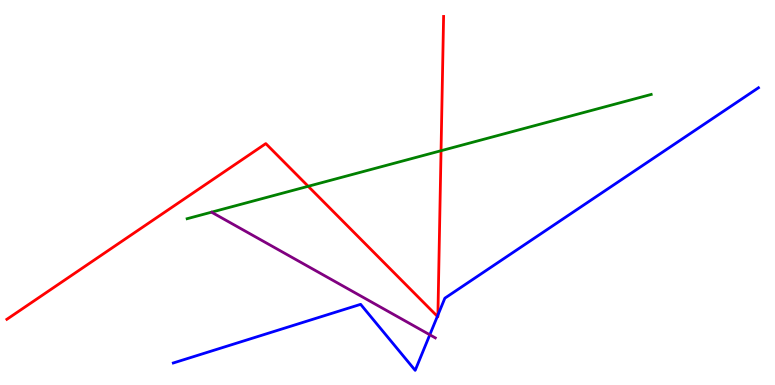[{'lines': ['blue', 'red'], 'intersections': [{'x': 5.64, 'y': 1.78}, {'x': 5.65, 'y': 1.82}]}, {'lines': ['green', 'red'], 'intersections': [{'x': 3.98, 'y': 5.16}, {'x': 5.69, 'y': 6.09}]}, {'lines': ['purple', 'red'], 'intersections': []}, {'lines': ['blue', 'green'], 'intersections': []}, {'lines': ['blue', 'purple'], 'intersections': [{'x': 5.55, 'y': 1.3}]}, {'lines': ['green', 'purple'], 'intersections': []}]